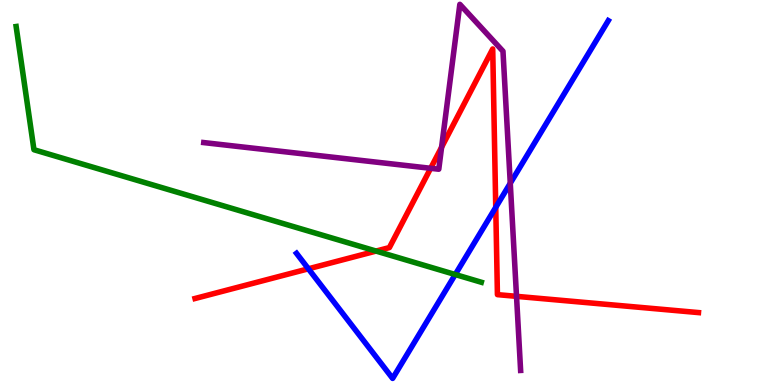[{'lines': ['blue', 'red'], 'intersections': [{'x': 3.98, 'y': 3.02}, {'x': 6.4, 'y': 4.61}]}, {'lines': ['green', 'red'], 'intersections': [{'x': 4.85, 'y': 3.48}]}, {'lines': ['purple', 'red'], 'intersections': [{'x': 5.56, 'y': 5.63}, {'x': 5.7, 'y': 6.18}, {'x': 6.66, 'y': 2.3}]}, {'lines': ['blue', 'green'], 'intersections': [{'x': 5.87, 'y': 2.87}]}, {'lines': ['blue', 'purple'], 'intersections': [{'x': 6.58, 'y': 5.24}]}, {'lines': ['green', 'purple'], 'intersections': []}]